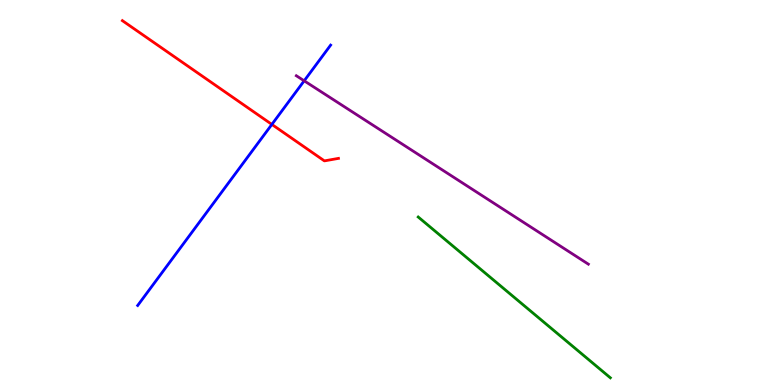[{'lines': ['blue', 'red'], 'intersections': [{'x': 3.51, 'y': 6.77}]}, {'lines': ['green', 'red'], 'intersections': []}, {'lines': ['purple', 'red'], 'intersections': []}, {'lines': ['blue', 'green'], 'intersections': []}, {'lines': ['blue', 'purple'], 'intersections': [{'x': 3.92, 'y': 7.9}]}, {'lines': ['green', 'purple'], 'intersections': []}]